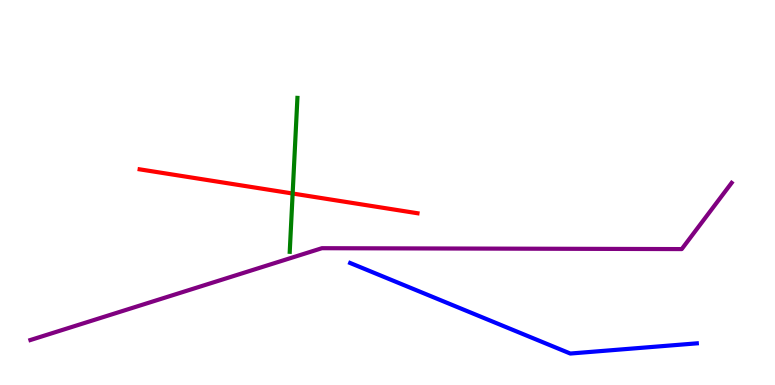[{'lines': ['blue', 'red'], 'intersections': []}, {'lines': ['green', 'red'], 'intersections': [{'x': 3.78, 'y': 4.97}]}, {'lines': ['purple', 'red'], 'intersections': []}, {'lines': ['blue', 'green'], 'intersections': []}, {'lines': ['blue', 'purple'], 'intersections': []}, {'lines': ['green', 'purple'], 'intersections': []}]